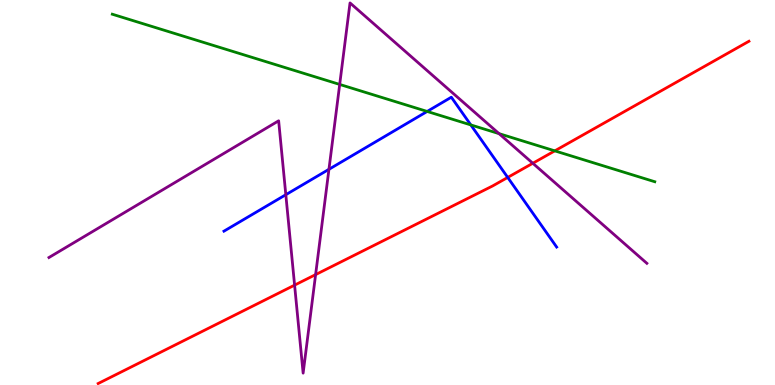[{'lines': ['blue', 'red'], 'intersections': [{'x': 6.55, 'y': 5.39}]}, {'lines': ['green', 'red'], 'intersections': [{'x': 7.16, 'y': 6.08}]}, {'lines': ['purple', 'red'], 'intersections': [{'x': 3.8, 'y': 2.59}, {'x': 4.07, 'y': 2.87}, {'x': 6.88, 'y': 5.76}]}, {'lines': ['blue', 'green'], 'intersections': [{'x': 5.51, 'y': 7.11}, {'x': 6.07, 'y': 6.76}]}, {'lines': ['blue', 'purple'], 'intersections': [{'x': 3.69, 'y': 4.94}, {'x': 4.24, 'y': 5.6}]}, {'lines': ['green', 'purple'], 'intersections': [{'x': 4.38, 'y': 7.81}, {'x': 6.44, 'y': 6.53}]}]